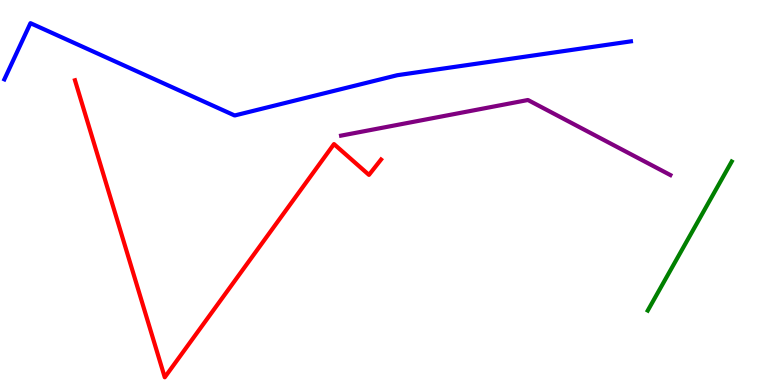[{'lines': ['blue', 'red'], 'intersections': []}, {'lines': ['green', 'red'], 'intersections': []}, {'lines': ['purple', 'red'], 'intersections': []}, {'lines': ['blue', 'green'], 'intersections': []}, {'lines': ['blue', 'purple'], 'intersections': []}, {'lines': ['green', 'purple'], 'intersections': []}]